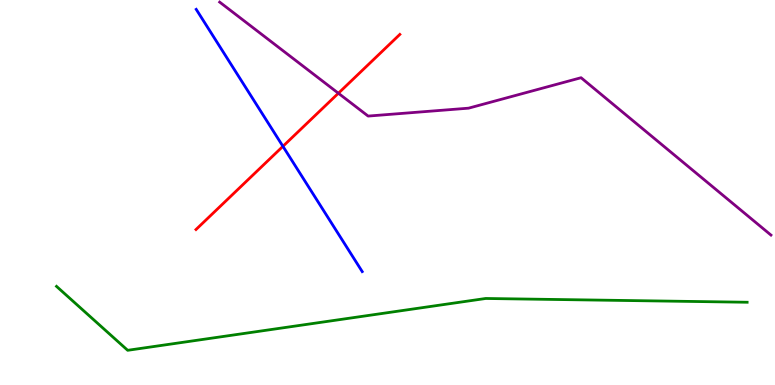[{'lines': ['blue', 'red'], 'intersections': [{'x': 3.65, 'y': 6.2}]}, {'lines': ['green', 'red'], 'intersections': []}, {'lines': ['purple', 'red'], 'intersections': [{'x': 4.37, 'y': 7.58}]}, {'lines': ['blue', 'green'], 'intersections': []}, {'lines': ['blue', 'purple'], 'intersections': []}, {'lines': ['green', 'purple'], 'intersections': []}]